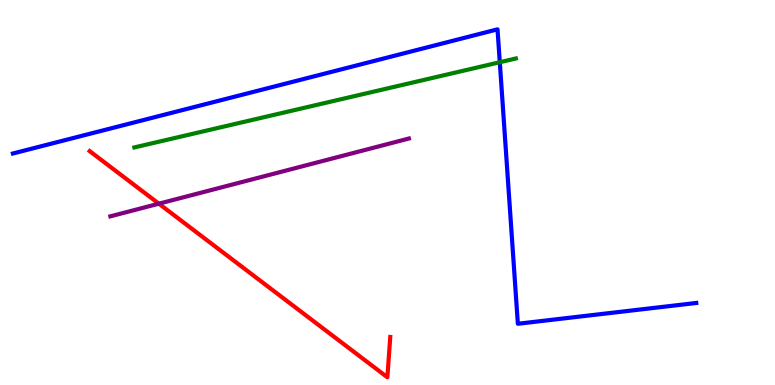[{'lines': ['blue', 'red'], 'intersections': []}, {'lines': ['green', 'red'], 'intersections': []}, {'lines': ['purple', 'red'], 'intersections': [{'x': 2.05, 'y': 4.71}]}, {'lines': ['blue', 'green'], 'intersections': [{'x': 6.45, 'y': 8.38}]}, {'lines': ['blue', 'purple'], 'intersections': []}, {'lines': ['green', 'purple'], 'intersections': []}]